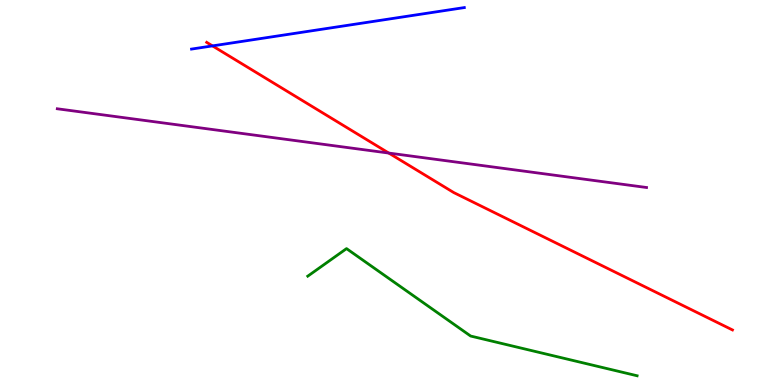[{'lines': ['blue', 'red'], 'intersections': [{'x': 2.74, 'y': 8.81}]}, {'lines': ['green', 'red'], 'intersections': []}, {'lines': ['purple', 'red'], 'intersections': [{'x': 5.02, 'y': 6.02}]}, {'lines': ['blue', 'green'], 'intersections': []}, {'lines': ['blue', 'purple'], 'intersections': []}, {'lines': ['green', 'purple'], 'intersections': []}]